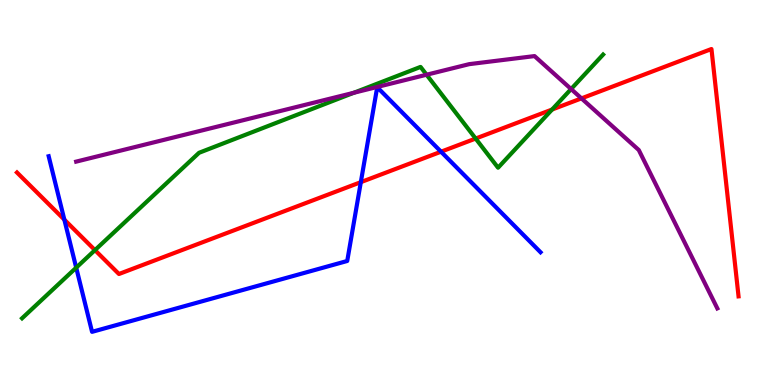[{'lines': ['blue', 'red'], 'intersections': [{'x': 0.83, 'y': 4.29}, {'x': 4.66, 'y': 5.27}, {'x': 5.69, 'y': 6.06}]}, {'lines': ['green', 'red'], 'intersections': [{'x': 1.23, 'y': 3.5}, {'x': 6.14, 'y': 6.4}, {'x': 7.12, 'y': 7.15}]}, {'lines': ['purple', 'red'], 'intersections': [{'x': 7.5, 'y': 7.44}]}, {'lines': ['blue', 'green'], 'intersections': [{'x': 0.983, 'y': 3.05}]}, {'lines': ['blue', 'purple'], 'intersections': []}, {'lines': ['green', 'purple'], 'intersections': [{'x': 4.57, 'y': 7.59}, {'x': 5.5, 'y': 8.06}, {'x': 7.37, 'y': 7.69}]}]